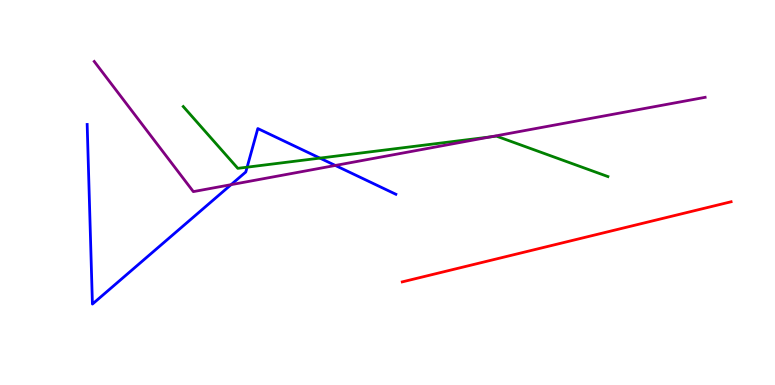[{'lines': ['blue', 'red'], 'intersections': []}, {'lines': ['green', 'red'], 'intersections': []}, {'lines': ['purple', 'red'], 'intersections': []}, {'lines': ['blue', 'green'], 'intersections': [{'x': 3.19, 'y': 5.66}, {'x': 4.13, 'y': 5.89}]}, {'lines': ['blue', 'purple'], 'intersections': [{'x': 2.98, 'y': 5.2}, {'x': 4.33, 'y': 5.7}]}, {'lines': ['green', 'purple'], 'intersections': [{'x': 6.33, 'y': 6.45}]}]